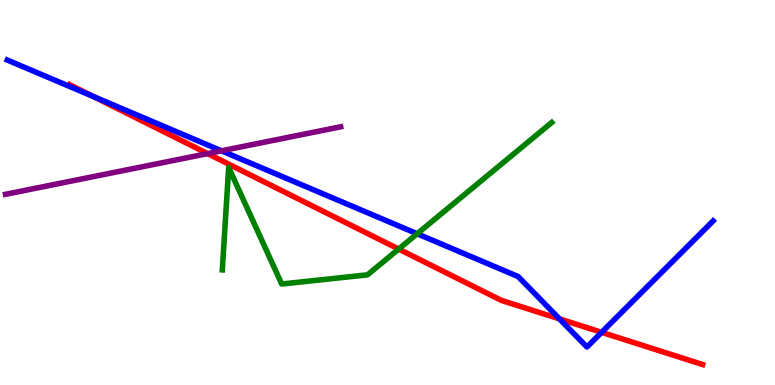[{'lines': ['blue', 'red'], 'intersections': [{'x': 1.2, 'y': 7.49}, {'x': 7.22, 'y': 1.72}, {'x': 7.76, 'y': 1.37}]}, {'lines': ['green', 'red'], 'intersections': [{'x': 5.14, 'y': 3.53}]}, {'lines': ['purple', 'red'], 'intersections': [{'x': 2.68, 'y': 6.01}]}, {'lines': ['blue', 'green'], 'intersections': [{'x': 5.38, 'y': 3.93}]}, {'lines': ['blue', 'purple'], 'intersections': [{'x': 2.86, 'y': 6.08}]}, {'lines': ['green', 'purple'], 'intersections': []}]